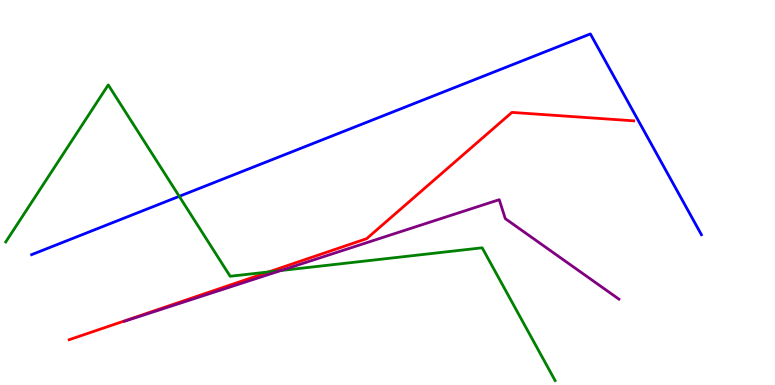[{'lines': ['blue', 'red'], 'intersections': []}, {'lines': ['green', 'red'], 'intersections': [{'x': 3.47, 'y': 2.94}]}, {'lines': ['purple', 'red'], 'intersections': []}, {'lines': ['blue', 'green'], 'intersections': [{'x': 2.31, 'y': 4.9}]}, {'lines': ['blue', 'purple'], 'intersections': []}, {'lines': ['green', 'purple'], 'intersections': [{'x': 3.62, 'y': 2.97}]}]